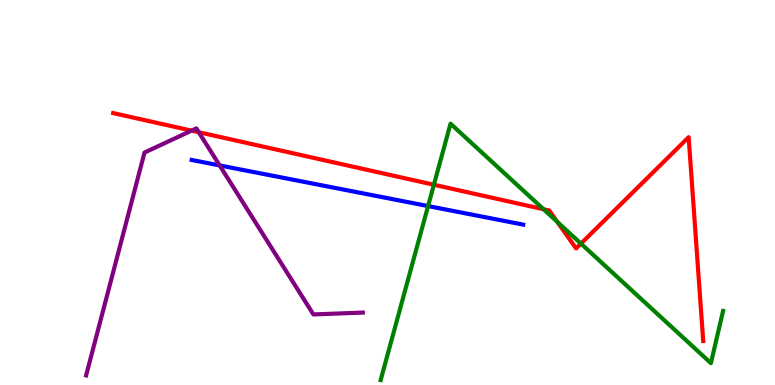[{'lines': ['blue', 'red'], 'intersections': []}, {'lines': ['green', 'red'], 'intersections': [{'x': 5.6, 'y': 5.2}, {'x': 7.01, 'y': 4.57}, {'x': 7.19, 'y': 4.24}, {'x': 7.5, 'y': 3.67}]}, {'lines': ['purple', 'red'], 'intersections': [{'x': 2.47, 'y': 6.61}, {'x': 2.56, 'y': 6.57}]}, {'lines': ['blue', 'green'], 'intersections': [{'x': 5.52, 'y': 4.65}]}, {'lines': ['blue', 'purple'], 'intersections': [{'x': 2.83, 'y': 5.7}]}, {'lines': ['green', 'purple'], 'intersections': []}]